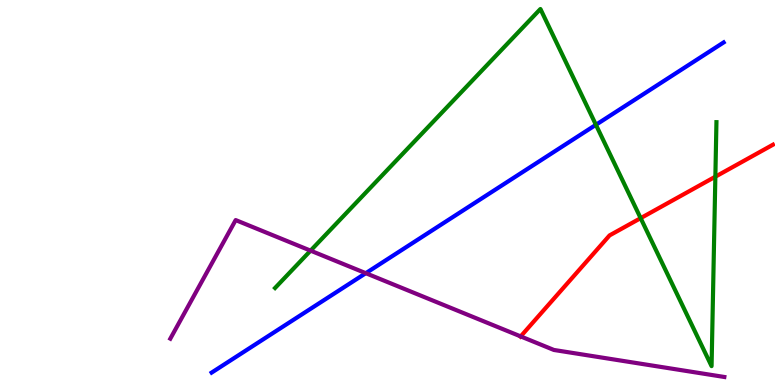[{'lines': ['blue', 'red'], 'intersections': []}, {'lines': ['green', 'red'], 'intersections': [{'x': 8.27, 'y': 4.33}, {'x': 9.23, 'y': 5.41}]}, {'lines': ['purple', 'red'], 'intersections': [{'x': 6.72, 'y': 1.26}]}, {'lines': ['blue', 'green'], 'intersections': [{'x': 7.69, 'y': 6.76}]}, {'lines': ['blue', 'purple'], 'intersections': [{'x': 4.72, 'y': 2.9}]}, {'lines': ['green', 'purple'], 'intersections': [{'x': 4.01, 'y': 3.49}]}]